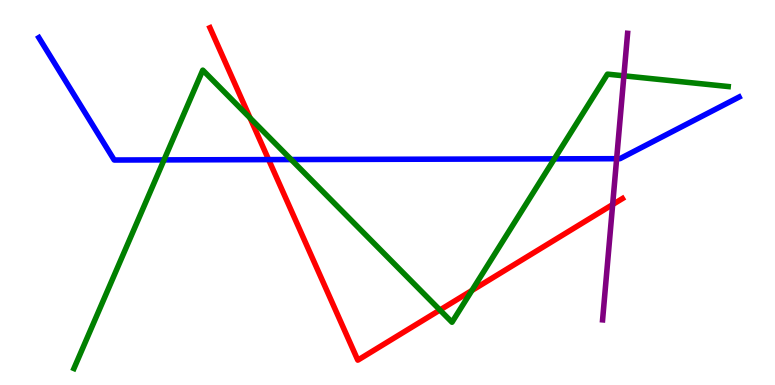[{'lines': ['blue', 'red'], 'intersections': [{'x': 3.47, 'y': 5.85}]}, {'lines': ['green', 'red'], 'intersections': [{'x': 3.23, 'y': 6.93}, {'x': 5.68, 'y': 1.95}, {'x': 6.09, 'y': 2.45}]}, {'lines': ['purple', 'red'], 'intersections': [{'x': 7.91, 'y': 4.69}]}, {'lines': ['blue', 'green'], 'intersections': [{'x': 2.12, 'y': 5.85}, {'x': 3.76, 'y': 5.86}, {'x': 7.15, 'y': 5.87}]}, {'lines': ['blue', 'purple'], 'intersections': [{'x': 7.96, 'y': 5.88}]}, {'lines': ['green', 'purple'], 'intersections': [{'x': 8.05, 'y': 8.03}]}]